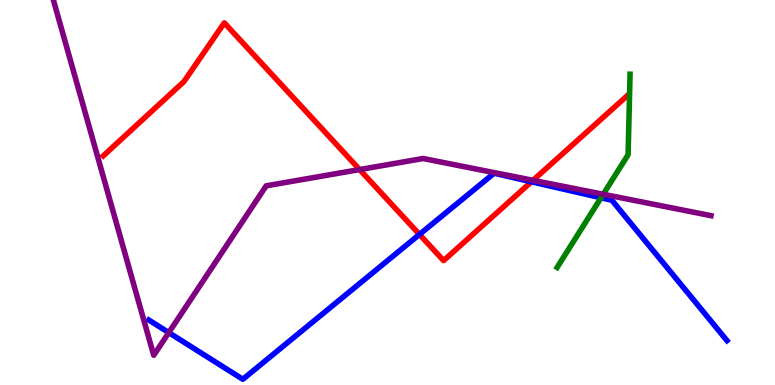[{'lines': ['blue', 'red'], 'intersections': [{'x': 5.41, 'y': 3.91}, {'x': 6.86, 'y': 5.28}]}, {'lines': ['green', 'red'], 'intersections': []}, {'lines': ['purple', 'red'], 'intersections': [{'x': 4.64, 'y': 5.6}, {'x': 6.88, 'y': 5.32}]}, {'lines': ['blue', 'green'], 'intersections': [{'x': 7.76, 'y': 4.86}]}, {'lines': ['blue', 'purple'], 'intersections': [{'x': 2.18, 'y': 1.36}]}, {'lines': ['green', 'purple'], 'intersections': [{'x': 7.78, 'y': 4.95}]}]